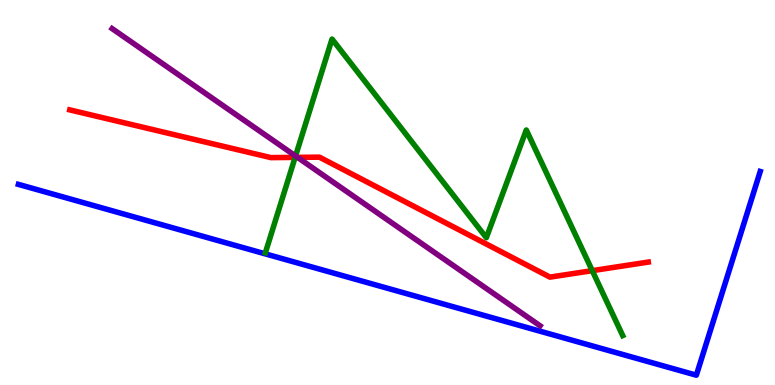[{'lines': ['blue', 'red'], 'intersections': []}, {'lines': ['green', 'red'], 'intersections': [{'x': 3.81, 'y': 5.91}, {'x': 7.64, 'y': 2.97}]}, {'lines': ['purple', 'red'], 'intersections': [{'x': 3.84, 'y': 5.91}]}, {'lines': ['blue', 'green'], 'intersections': []}, {'lines': ['blue', 'purple'], 'intersections': []}, {'lines': ['green', 'purple'], 'intersections': [{'x': 3.81, 'y': 5.95}]}]